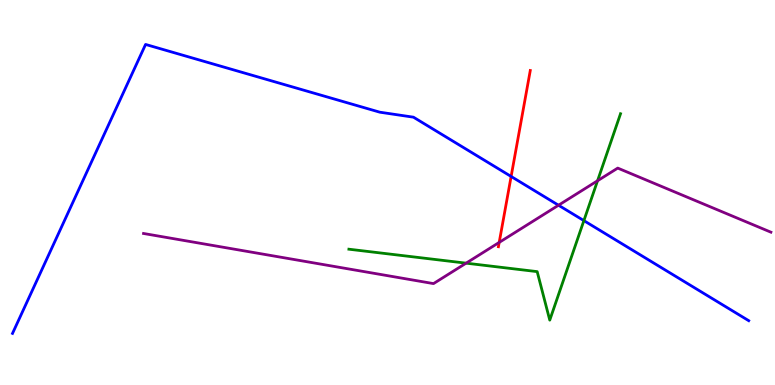[{'lines': ['blue', 'red'], 'intersections': [{'x': 6.6, 'y': 5.42}]}, {'lines': ['green', 'red'], 'intersections': []}, {'lines': ['purple', 'red'], 'intersections': [{'x': 6.44, 'y': 3.7}]}, {'lines': ['blue', 'green'], 'intersections': [{'x': 7.53, 'y': 4.27}]}, {'lines': ['blue', 'purple'], 'intersections': [{'x': 7.21, 'y': 4.67}]}, {'lines': ['green', 'purple'], 'intersections': [{'x': 6.01, 'y': 3.16}, {'x': 7.71, 'y': 5.31}]}]